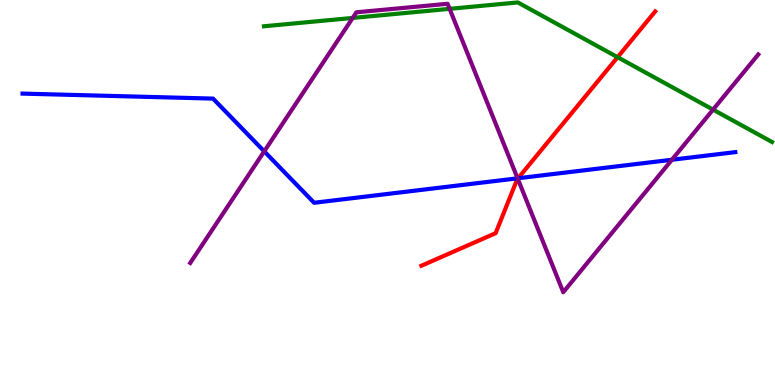[{'lines': ['blue', 'red'], 'intersections': [{'x': 6.69, 'y': 5.37}]}, {'lines': ['green', 'red'], 'intersections': [{'x': 7.97, 'y': 8.51}]}, {'lines': ['purple', 'red'], 'intersections': [{'x': 6.68, 'y': 5.36}]}, {'lines': ['blue', 'green'], 'intersections': []}, {'lines': ['blue', 'purple'], 'intersections': [{'x': 3.41, 'y': 6.07}, {'x': 6.68, 'y': 5.37}, {'x': 8.67, 'y': 5.85}]}, {'lines': ['green', 'purple'], 'intersections': [{'x': 4.55, 'y': 9.53}, {'x': 5.8, 'y': 9.77}, {'x': 9.2, 'y': 7.15}]}]